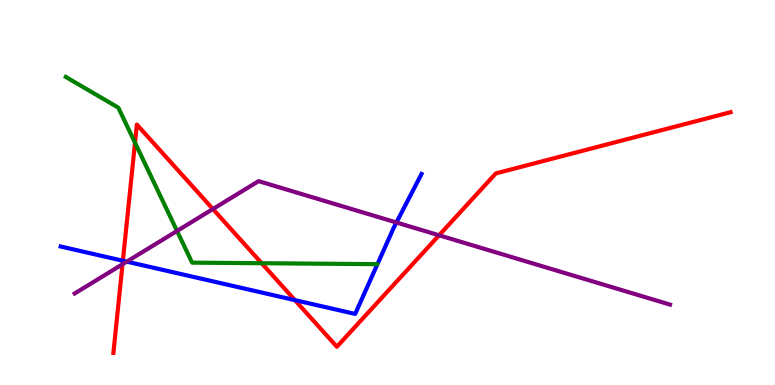[{'lines': ['blue', 'red'], 'intersections': [{'x': 1.59, 'y': 3.23}, {'x': 3.81, 'y': 2.2}]}, {'lines': ['green', 'red'], 'intersections': [{'x': 1.74, 'y': 6.29}, {'x': 3.38, 'y': 3.16}]}, {'lines': ['purple', 'red'], 'intersections': [{'x': 1.58, 'y': 3.14}, {'x': 2.75, 'y': 4.57}, {'x': 5.67, 'y': 3.89}]}, {'lines': ['blue', 'green'], 'intersections': []}, {'lines': ['blue', 'purple'], 'intersections': [{'x': 1.64, 'y': 3.2}, {'x': 5.12, 'y': 4.22}]}, {'lines': ['green', 'purple'], 'intersections': [{'x': 2.28, 'y': 4.0}]}]